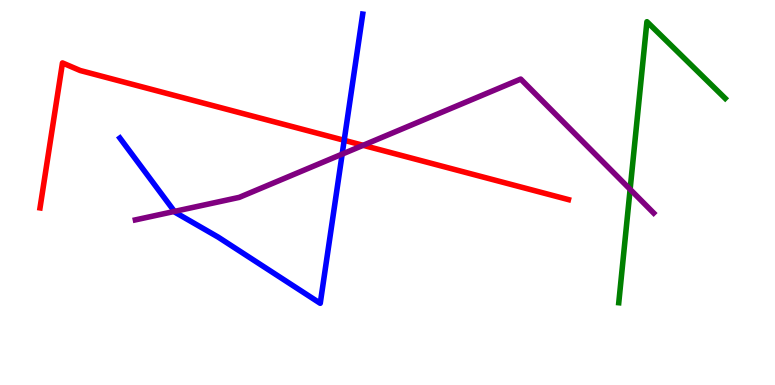[{'lines': ['blue', 'red'], 'intersections': [{'x': 4.44, 'y': 6.36}]}, {'lines': ['green', 'red'], 'intersections': []}, {'lines': ['purple', 'red'], 'intersections': [{'x': 4.69, 'y': 6.23}]}, {'lines': ['blue', 'green'], 'intersections': []}, {'lines': ['blue', 'purple'], 'intersections': [{'x': 2.25, 'y': 4.51}, {'x': 4.41, 'y': 6.0}]}, {'lines': ['green', 'purple'], 'intersections': [{'x': 8.13, 'y': 5.08}]}]